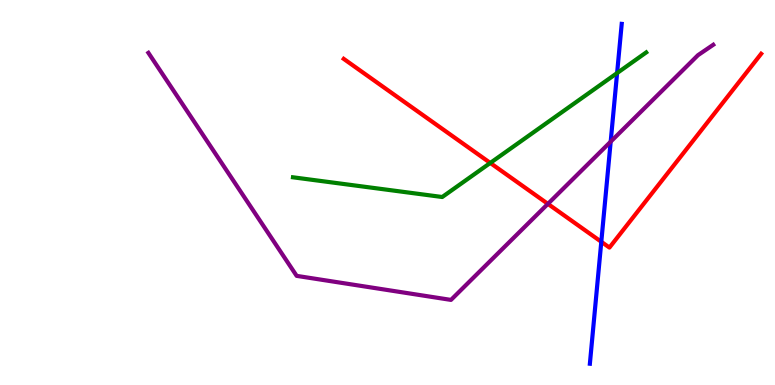[{'lines': ['blue', 'red'], 'intersections': [{'x': 7.76, 'y': 3.72}]}, {'lines': ['green', 'red'], 'intersections': [{'x': 6.33, 'y': 5.77}]}, {'lines': ['purple', 'red'], 'intersections': [{'x': 7.07, 'y': 4.7}]}, {'lines': ['blue', 'green'], 'intersections': [{'x': 7.96, 'y': 8.1}]}, {'lines': ['blue', 'purple'], 'intersections': [{'x': 7.88, 'y': 6.32}]}, {'lines': ['green', 'purple'], 'intersections': []}]